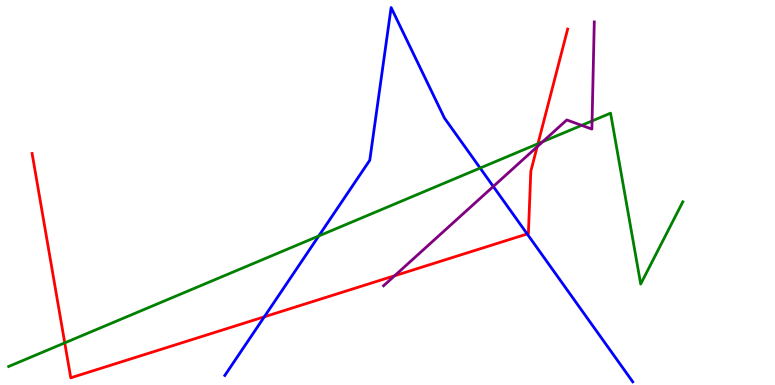[{'lines': ['blue', 'red'], 'intersections': [{'x': 3.41, 'y': 1.77}, {'x': 6.8, 'y': 3.92}]}, {'lines': ['green', 'red'], 'intersections': [{'x': 0.836, 'y': 1.09}, {'x': 6.94, 'y': 6.27}]}, {'lines': ['purple', 'red'], 'intersections': [{'x': 5.09, 'y': 2.84}, {'x': 6.93, 'y': 6.19}]}, {'lines': ['blue', 'green'], 'intersections': [{'x': 4.11, 'y': 3.87}, {'x': 6.2, 'y': 5.63}]}, {'lines': ['blue', 'purple'], 'intersections': [{'x': 6.36, 'y': 5.16}]}, {'lines': ['green', 'purple'], 'intersections': [{'x': 7.0, 'y': 6.32}, {'x': 7.5, 'y': 6.74}, {'x': 7.64, 'y': 6.86}]}]